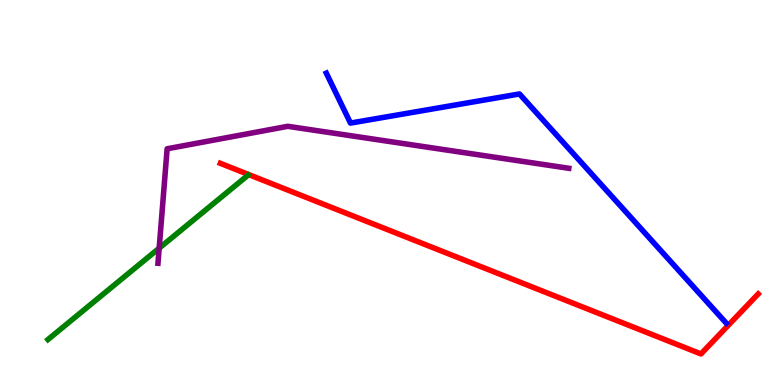[{'lines': ['blue', 'red'], 'intersections': []}, {'lines': ['green', 'red'], 'intersections': []}, {'lines': ['purple', 'red'], 'intersections': []}, {'lines': ['blue', 'green'], 'intersections': []}, {'lines': ['blue', 'purple'], 'intersections': []}, {'lines': ['green', 'purple'], 'intersections': [{'x': 2.05, 'y': 3.55}]}]